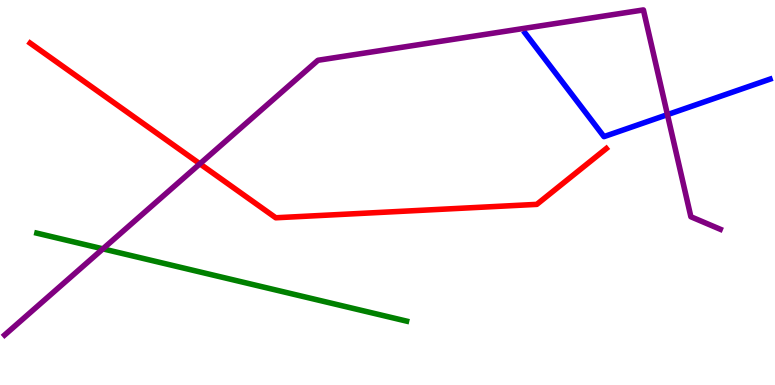[{'lines': ['blue', 'red'], 'intersections': []}, {'lines': ['green', 'red'], 'intersections': []}, {'lines': ['purple', 'red'], 'intersections': [{'x': 2.58, 'y': 5.75}]}, {'lines': ['blue', 'green'], 'intersections': []}, {'lines': ['blue', 'purple'], 'intersections': [{'x': 8.61, 'y': 7.02}]}, {'lines': ['green', 'purple'], 'intersections': [{'x': 1.33, 'y': 3.54}]}]